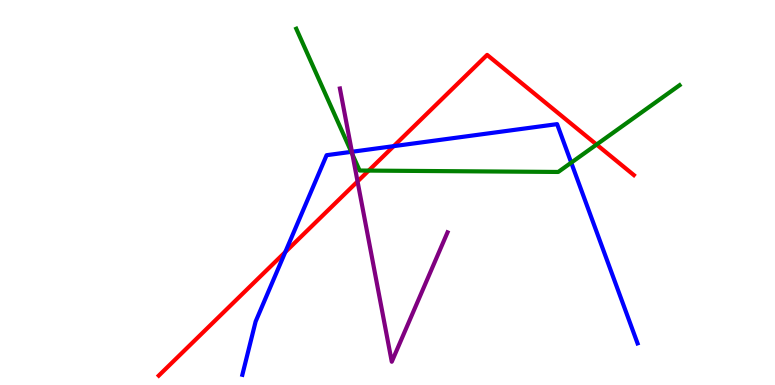[{'lines': ['blue', 'red'], 'intersections': [{'x': 3.68, 'y': 3.45}, {'x': 5.08, 'y': 6.2}]}, {'lines': ['green', 'red'], 'intersections': [{'x': 4.76, 'y': 5.57}, {'x': 7.7, 'y': 6.25}]}, {'lines': ['purple', 'red'], 'intersections': [{'x': 4.61, 'y': 5.29}]}, {'lines': ['blue', 'green'], 'intersections': [{'x': 4.53, 'y': 6.06}, {'x': 7.37, 'y': 5.78}]}, {'lines': ['blue', 'purple'], 'intersections': [{'x': 4.54, 'y': 6.06}]}, {'lines': ['green', 'purple'], 'intersections': [{'x': 4.55, 'y': 5.99}]}]